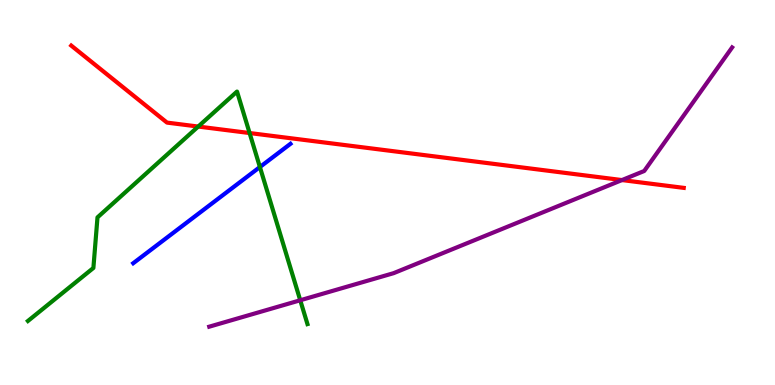[{'lines': ['blue', 'red'], 'intersections': []}, {'lines': ['green', 'red'], 'intersections': [{'x': 2.56, 'y': 6.71}, {'x': 3.22, 'y': 6.54}]}, {'lines': ['purple', 'red'], 'intersections': [{'x': 8.03, 'y': 5.32}]}, {'lines': ['blue', 'green'], 'intersections': [{'x': 3.35, 'y': 5.66}]}, {'lines': ['blue', 'purple'], 'intersections': []}, {'lines': ['green', 'purple'], 'intersections': [{'x': 3.87, 'y': 2.2}]}]